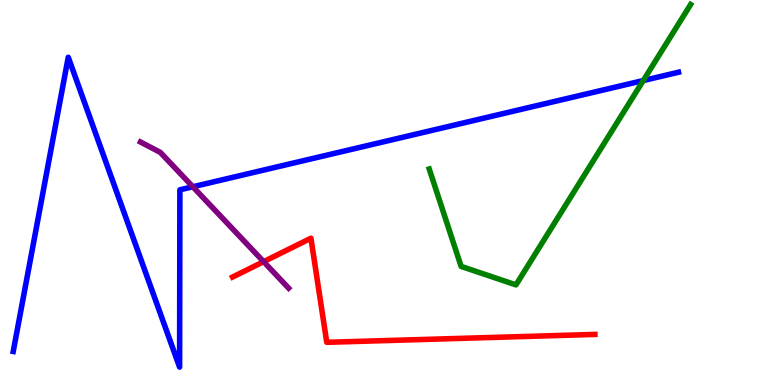[{'lines': ['blue', 'red'], 'intersections': []}, {'lines': ['green', 'red'], 'intersections': []}, {'lines': ['purple', 'red'], 'intersections': [{'x': 3.4, 'y': 3.2}]}, {'lines': ['blue', 'green'], 'intersections': [{'x': 8.3, 'y': 7.91}]}, {'lines': ['blue', 'purple'], 'intersections': [{'x': 2.49, 'y': 5.15}]}, {'lines': ['green', 'purple'], 'intersections': []}]